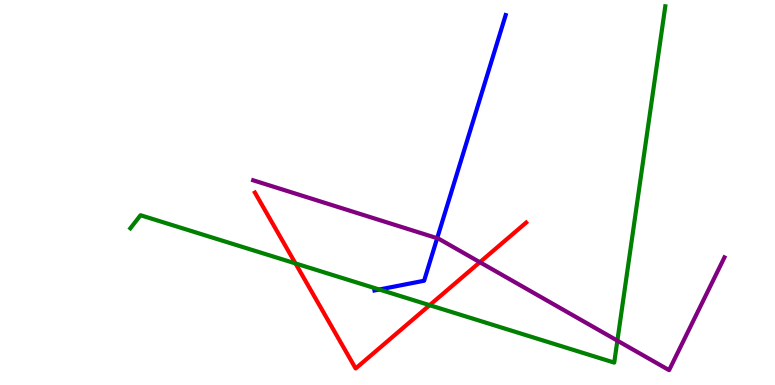[{'lines': ['blue', 'red'], 'intersections': []}, {'lines': ['green', 'red'], 'intersections': [{'x': 3.81, 'y': 3.16}, {'x': 5.54, 'y': 2.07}]}, {'lines': ['purple', 'red'], 'intersections': [{'x': 6.19, 'y': 3.19}]}, {'lines': ['blue', 'green'], 'intersections': [{'x': 4.89, 'y': 2.48}]}, {'lines': ['blue', 'purple'], 'intersections': [{'x': 5.64, 'y': 3.81}]}, {'lines': ['green', 'purple'], 'intersections': [{'x': 7.97, 'y': 1.15}]}]